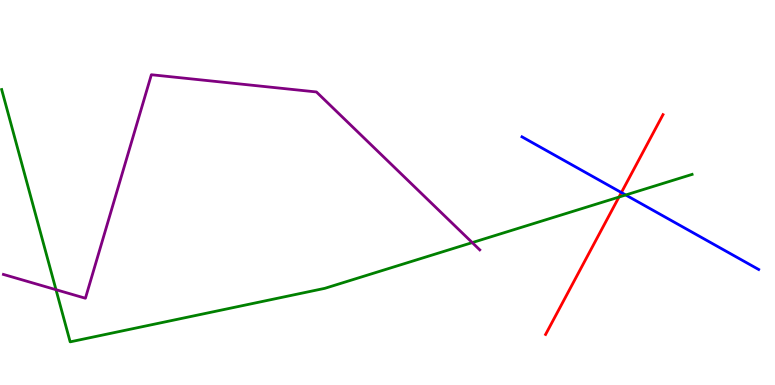[{'lines': ['blue', 'red'], 'intersections': [{'x': 8.02, 'y': 5.0}]}, {'lines': ['green', 'red'], 'intersections': [{'x': 7.99, 'y': 4.88}]}, {'lines': ['purple', 'red'], 'intersections': []}, {'lines': ['blue', 'green'], 'intersections': [{'x': 8.07, 'y': 4.94}]}, {'lines': ['blue', 'purple'], 'intersections': []}, {'lines': ['green', 'purple'], 'intersections': [{'x': 0.723, 'y': 2.48}, {'x': 6.09, 'y': 3.7}]}]